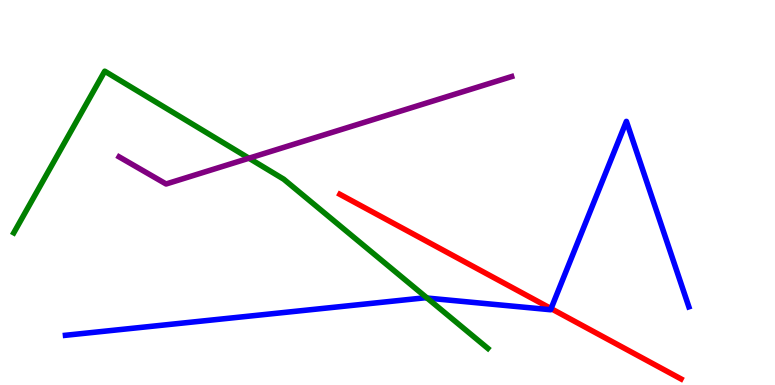[{'lines': ['blue', 'red'], 'intersections': [{'x': 7.11, 'y': 1.98}]}, {'lines': ['green', 'red'], 'intersections': []}, {'lines': ['purple', 'red'], 'intersections': []}, {'lines': ['blue', 'green'], 'intersections': [{'x': 5.51, 'y': 2.26}]}, {'lines': ['blue', 'purple'], 'intersections': []}, {'lines': ['green', 'purple'], 'intersections': [{'x': 3.21, 'y': 5.89}]}]